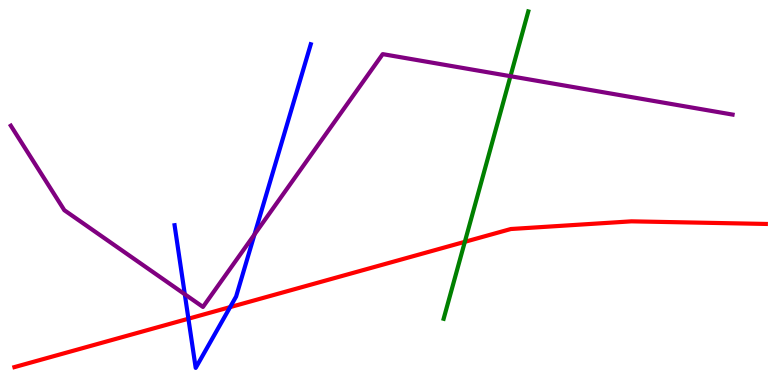[{'lines': ['blue', 'red'], 'intersections': [{'x': 2.43, 'y': 1.72}, {'x': 2.97, 'y': 2.02}]}, {'lines': ['green', 'red'], 'intersections': [{'x': 6.0, 'y': 3.72}]}, {'lines': ['purple', 'red'], 'intersections': []}, {'lines': ['blue', 'green'], 'intersections': []}, {'lines': ['blue', 'purple'], 'intersections': [{'x': 2.38, 'y': 2.36}, {'x': 3.28, 'y': 3.91}]}, {'lines': ['green', 'purple'], 'intersections': [{'x': 6.59, 'y': 8.02}]}]